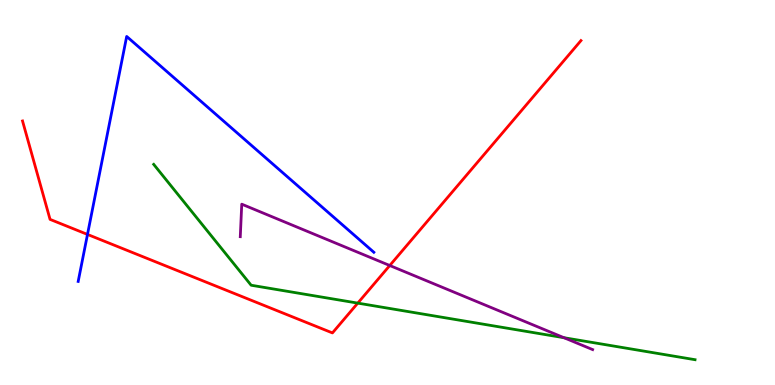[{'lines': ['blue', 'red'], 'intersections': [{'x': 1.13, 'y': 3.91}]}, {'lines': ['green', 'red'], 'intersections': [{'x': 4.62, 'y': 2.13}]}, {'lines': ['purple', 'red'], 'intersections': [{'x': 5.03, 'y': 3.1}]}, {'lines': ['blue', 'green'], 'intersections': []}, {'lines': ['blue', 'purple'], 'intersections': []}, {'lines': ['green', 'purple'], 'intersections': [{'x': 7.28, 'y': 1.23}]}]